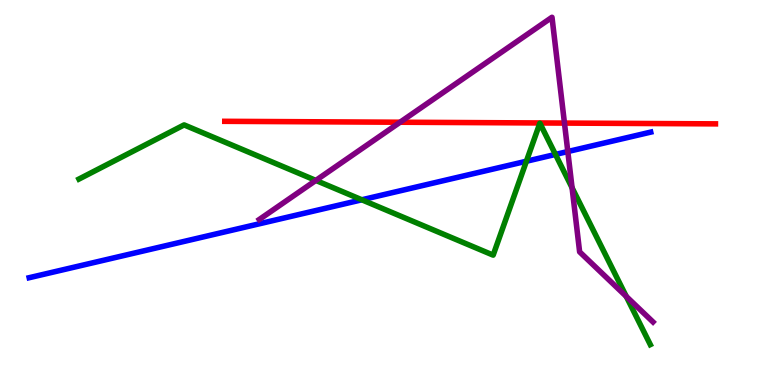[{'lines': ['blue', 'red'], 'intersections': []}, {'lines': ['green', 'red'], 'intersections': []}, {'lines': ['purple', 'red'], 'intersections': [{'x': 5.16, 'y': 6.83}, {'x': 7.28, 'y': 6.8}]}, {'lines': ['blue', 'green'], 'intersections': [{'x': 4.67, 'y': 4.81}, {'x': 6.79, 'y': 5.81}, {'x': 7.17, 'y': 5.99}]}, {'lines': ['blue', 'purple'], 'intersections': [{'x': 7.33, 'y': 6.06}]}, {'lines': ['green', 'purple'], 'intersections': [{'x': 4.08, 'y': 5.31}, {'x': 7.38, 'y': 5.12}, {'x': 8.08, 'y': 2.3}]}]